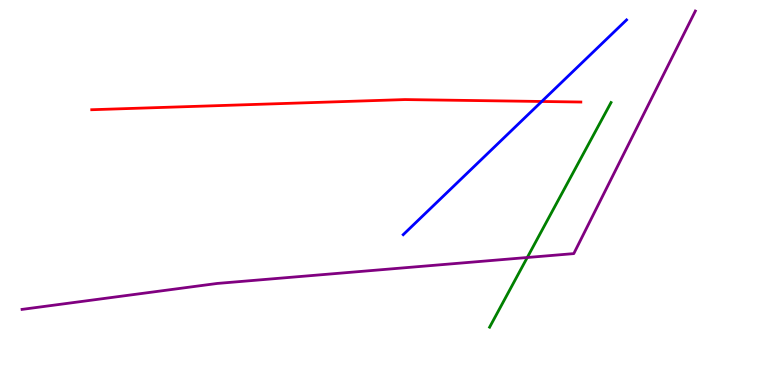[{'lines': ['blue', 'red'], 'intersections': [{'x': 6.99, 'y': 7.36}]}, {'lines': ['green', 'red'], 'intersections': []}, {'lines': ['purple', 'red'], 'intersections': []}, {'lines': ['blue', 'green'], 'intersections': []}, {'lines': ['blue', 'purple'], 'intersections': []}, {'lines': ['green', 'purple'], 'intersections': [{'x': 6.8, 'y': 3.31}]}]